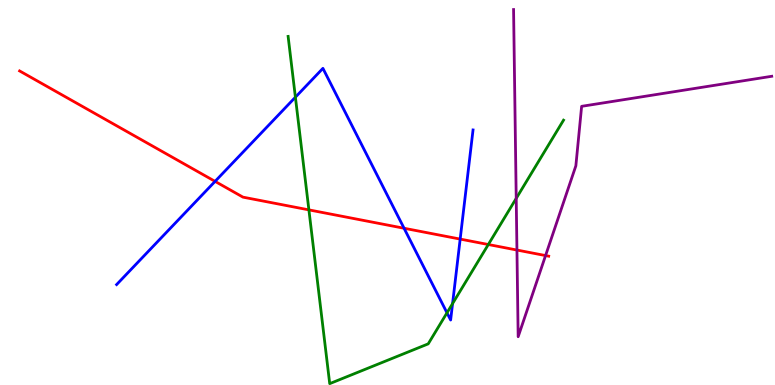[{'lines': ['blue', 'red'], 'intersections': [{'x': 2.78, 'y': 5.29}, {'x': 5.21, 'y': 4.07}, {'x': 5.94, 'y': 3.79}]}, {'lines': ['green', 'red'], 'intersections': [{'x': 3.99, 'y': 4.55}, {'x': 6.3, 'y': 3.65}]}, {'lines': ['purple', 'red'], 'intersections': [{'x': 6.67, 'y': 3.51}, {'x': 7.04, 'y': 3.36}]}, {'lines': ['blue', 'green'], 'intersections': [{'x': 3.81, 'y': 7.48}, {'x': 5.77, 'y': 1.87}, {'x': 5.84, 'y': 2.11}]}, {'lines': ['blue', 'purple'], 'intersections': []}, {'lines': ['green', 'purple'], 'intersections': [{'x': 6.66, 'y': 4.85}]}]